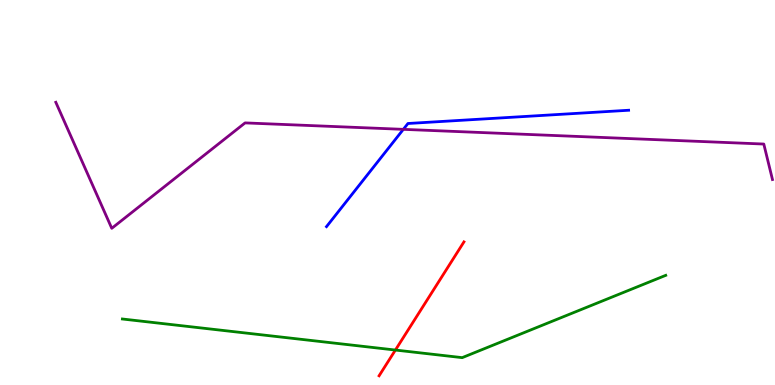[{'lines': ['blue', 'red'], 'intersections': []}, {'lines': ['green', 'red'], 'intersections': [{'x': 5.1, 'y': 0.908}]}, {'lines': ['purple', 'red'], 'intersections': []}, {'lines': ['blue', 'green'], 'intersections': []}, {'lines': ['blue', 'purple'], 'intersections': [{'x': 5.2, 'y': 6.64}]}, {'lines': ['green', 'purple'], 'intersections': []}]